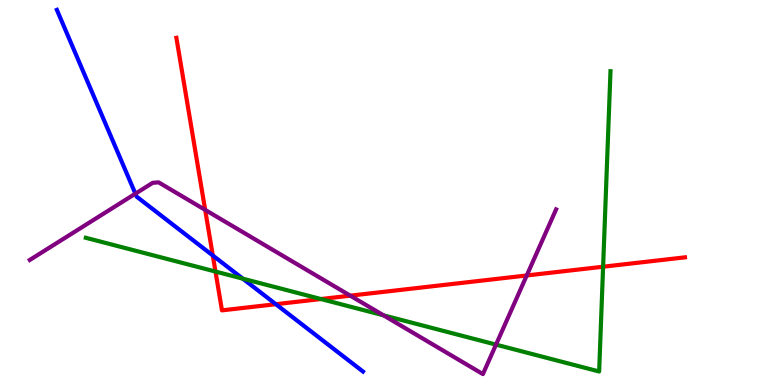[{'lines': ['blue', 'red'], 'intersections': [{'x': 2.75, 'y': 3.36}, {'x': 3.56, 'y': 2.1}]}, {'lines': ['green', 'red'], 'intersections': [{'x': 2.78, 'y': 2.95}, {'x': 4.14, 'y': 2.23}, {'x': 7.78, 'y': 3.07}]}, {'lines': ['purple', 'red'], 'intersections': [{'x': 2.65, 'y': 4.55}, {'x': 4.52, 'y': 2.32}, {'x': 6.8, 'y': 2.85}]}, {'lines': ['blue', 'green'], 'intersections': [{'x': 3.13, 'y': 2.76}]}, {'lines': ['blue', 'purple'], 'intersections': [{'x': 1.75, 'y': 4.97}]}, {'lines': ['green', 'purple'], 'intersections': [{'x': 4.95, 'y': 1.81}, {'x': 6.4, 'y': 1.05}]}]